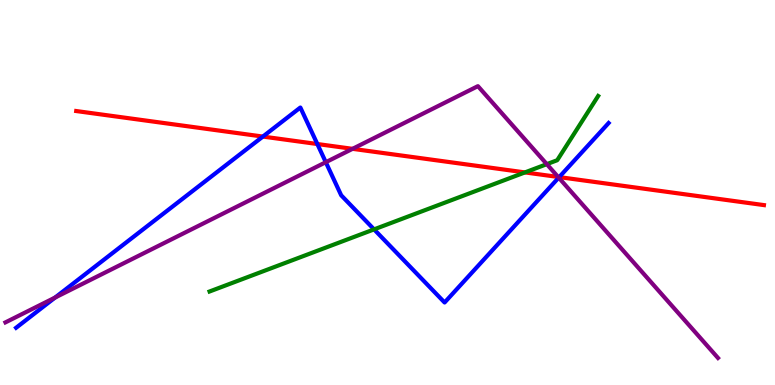[{'lines': ['blue', 'red'], 'intersections': [{'x': 3.39, 'y': 6.45}, {'x': 4.09, 'y': 6.26}, {'x': 7.22, 'y': 5.4}]}, {'lines': ['green', 'red'], 'intersections': [{'x': 6.77, 'y': 5.52}]}, {'lines': ['purple', 'red'], 'intersections': [{'x': 4.55, 'y': 6.13}, {'x': 7.2, 'y': 5.4}]}, {'lines': ['blue', 'green'], 'intersections': [{'x': 4.83, 'y': 4.04}]}, {'lines': ['blue', 'purple'], 'intersections': [{'x': 0.711, 'y': 2.27}, {'x': 4.2, 'y': 5.79}, {'x': 7.21, 'y': 5.39}]}, {'lines': ['green', 'purple'], 'intersections': [{'x': 7.06, 'y': 5.74}]}]